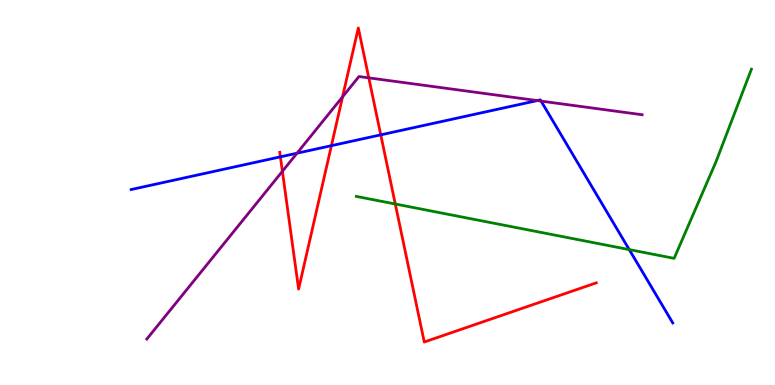[{'lines': ['blue', 'red'], 'intersections': [{'x': 3.62, 'y': 5.93}, {'x': 4.28, 'y': 6.22}, {'x': 4.91, 'y': 6.5}]}, {'lines': ['green', 'red'], 'intersections': [{'x': 5.1, 'y': 4.7}]}, {'lines': ['purple', 'red'], 'intersections': [{'x': 3.64, 'y': 5.55}, {'x': 4.42, 'y': 7.48}, {'x': 4.76, 'y': 7.98}]}, {'lines': ['blue', 'green'], 'intersections': [{'x': 8.12, 'y': 3.52}]}, {'lines': ['blue', 'purple'], 'intersections': [{'x': 3.83, 'y': 6.02}, {'x': 6.93, 'y': 7.39}, {'x': 6.98, 'y': 7.37}]}, {'lines': ['green', 'purple'], 'intersections': []}]